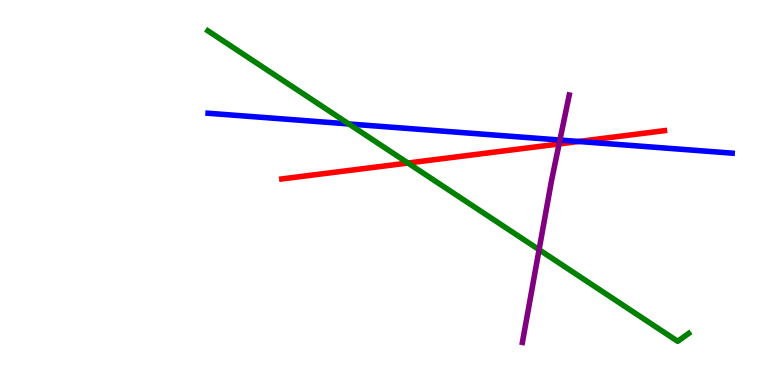[{'lines': ['blue', 'red'], 'intersections': [{'x': 7.47, 'y': 6.33}]}, {'lines': ['green', 'red'], 'intersections': [{'x': 5.26, 'y': 5.77}]}, {'lines': ['purple', 'red'], 'intersections': [{'x': 7.21, 'y': 6.26}]}, {'lines': ['blue', 'green'], 'intersections': [{'x': 4.5, 'y': 6.78}]}, {'lines': ['blue', 'purple'], 'intersections': [{'x': 7.22, 'y': 6.36}]}, {'lines': ['green', 'purple'], 'intersections': [{'x': 6.96, 'y': 3.51}]}]